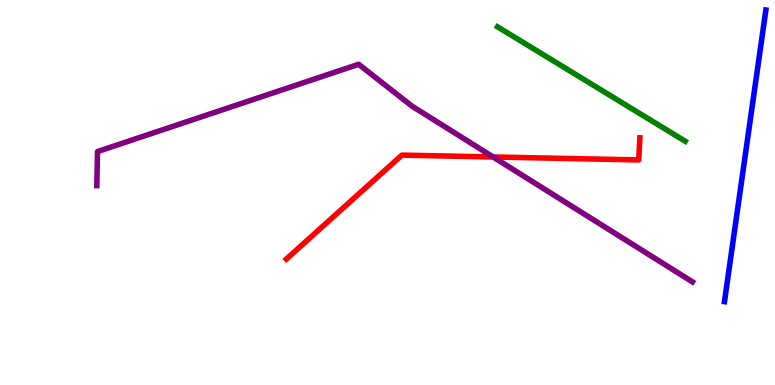[{'lines': ['blue', 'red'], 'intersections': []}, {'lines': ['green', 'red'], 'intersections': []}, {'lines': ['purple', 'red'], 'intersections': [{'x': 6.36, 'y': 5.92}]}, {'lines': ['blue', 'green'], 'intersections': []}, {'lines': ['blue', 'purple'], 'intersections': []}, {'lines': ['green', 'purple'], 'intersections': []}]